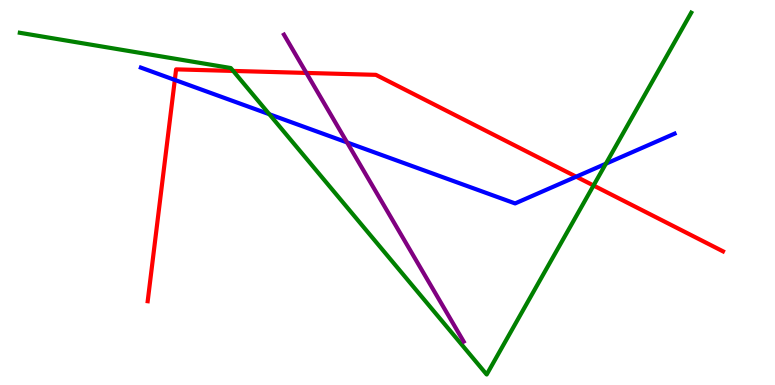[{'lines': ['blue', 'red'], 'intersections': [{'x': 2.26, 'y': 7.92}, {'x': 7.43, 'y': 5.41}]}, {'lines': ['green', 'red'], 'intersections': [{'x': 3.01, 'y': 8.16}, {'x': 7.66, 'y': 5.18}]}, {'lines': ['purple', 'red'], 'intersections': [{'x': 3.95, 'y': 8.11}]}, {'lines': ['blue', 'green'], 'intersections': [{'x': 3.48, 'y': 7.03}, {'x': 7.82, 'y': 5.75}]}, {'lines': ['blue', 'purple'], 'intersections': [{'x': 4.48, 'y': 6.3}]}, {'lines': ['green', 'purple'], 'intersections': []}]